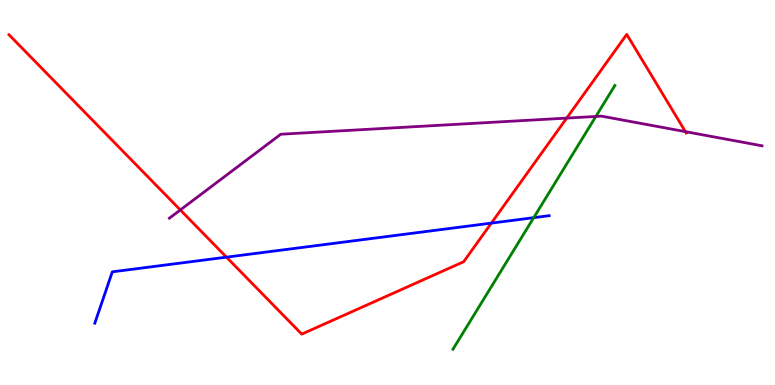[{'lines': ['blue', 'red'], 'intersections': [{'x': 2.92, 'y': 3.32}, {'x': 6.34, 'y': 4.2}]}, {'lines': ['green', 'red'], 'intersections': []}, {'lines': ['purple', 'red'], 'intersections': [{'x': 2.33, 'y': 4.55}, {'x': 7.31, 'y': 6.93}, {'x': 8.84, 'y': 6.58}]}, {'lines': ['blue', 'green'], 'intersections': [{'x': 6.89, 'y': 4.35}]}, {'lines': ['blue', 'purple'], 'intersections': []}, {'lines': ['green', 'purple'], 'intersections': [{'x': 7.69, 'y': 6.98}]}]